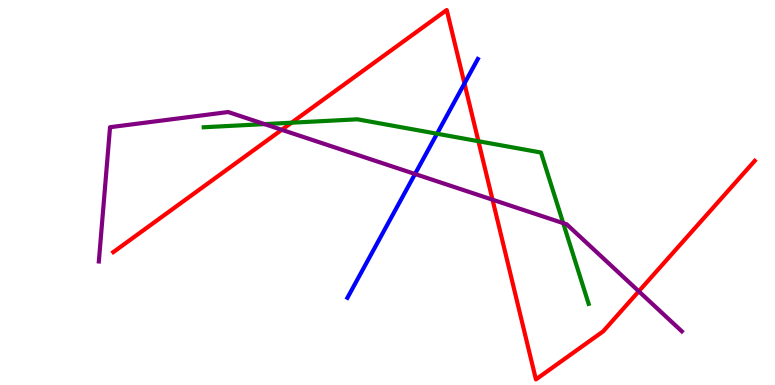[{'lines': ['blue', 'red'], 'intersections': [{'x': 5.99, 'y': 7.83}]}, {'lines': ['green', 'red'], 'intersections': [{'x': 3.76, 'y': 6.81}, {'x': 6.17, 'y': 6.33}]}, {'lines': ['purple', 'red'], 'intersections': [{'x': 3.64, 'y': 6.63}, {'x': 6.36, 'y': 4.81}, {'x': 8.24, 'y': 2.43}]}, {'lines': ['blue', 'green'], 'intersections': [{'x': 5.64, 'y': 6.53}]}, {'lines': ['blue', 'purple'], 'intersections': [{'x': 5.36, 'y': 5.48}]}, {'lines': ['green', 'purple'], 'intersections': [{'x': 3.41, 'y': 6.78}, {'x': 7.27, 'y': 4.2}]}]